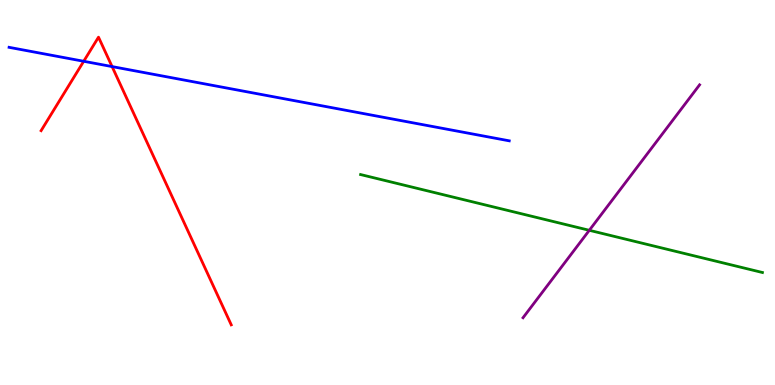[{'lines': ['blue', 'red'], 'intersections': [{'x': 1.08, 'y': 8.41}, {'x': 1.45, 'y': 8.27}]}, {'lines': ['green', 'red'], 'intersections': []}, {'lines': ['purple', 'red'], 'intersections': []}, {'lines': ['blue', 'green'], 'intersections': []}, {'lines': ['blue', 'purple'], 'intersections': []}, {'lines': ['green', 'purple'], 'intersections': [{'x': 7.6, 'y': 4.02}]}]